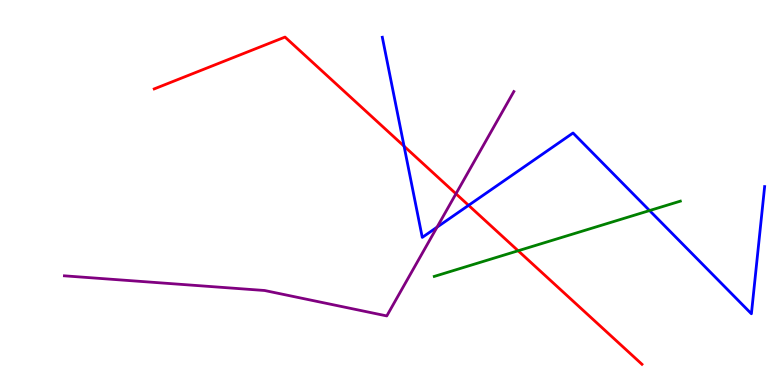[{'lines': ['blue', 'red'], 'intersections': [{'x': 5.21, 'y': 6.2}, {'x': 6.05, 'y': 4.67}]}, {'lines': ['green', 'red'], 'intersections': [{'x': 6.69, 'y': 3.49}]}, {'lines': ['purple', 'red'], 'intersections': [{'x': 5.88, 'y': 4.97}]}, {'lines': ['blue', 'green'], 'intersections': [{'x': 8.38, 'y': 4.53}]}, {'lines': ['blue', 'purple'], 'intersections': [{'x': 5.64, 'y': 4.1}]}, {'lines': ['green', 'purple'], 'intersections': []}]